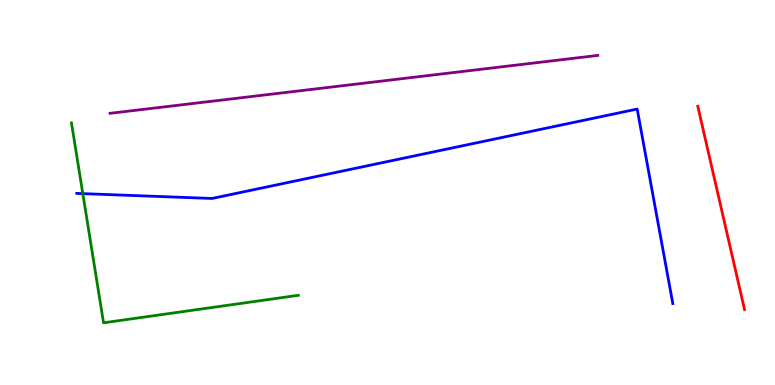[{'lines': ['blue', 'red'], 'intersections': []}, {'lines': ['green', 'red'], 'intersections': []}, {'lines': ['purple', 'red'], 'intersections': []}, {'lines': ['blue', 'green'], 'intersections': [{'x': 1.07, 'y': 4.97}]}, {'lines': ['blue', 'purple'], 'intersections': []}, {'lines': ['green', 'purple'], 'intersections': []}]